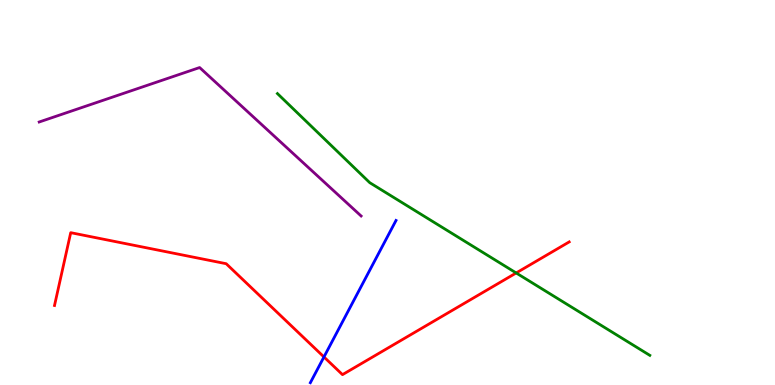[{'lines': ['blue', 'red'], 'intersections': [{'x': 4.18, 'y': 0.728}]}, {'lines': ['green', 'red'], 'intersections': [{'x': 6.66, 'y': 2.91}]}, {'lines': ['purple', 'red'], 'intersections': []}, {'lines': ['blue', 'green'], 'intersections': []}, {'lines': ['blue', 'purple'], 'intersections': []}, {'lines': ['green', 'purple'], 'intersections': []}]